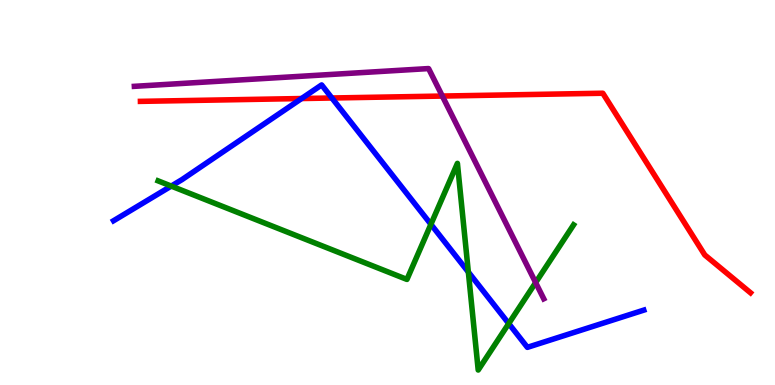[{'lines': ['blue', 'red'], 'intersections': [{'x': 3.89, 'y': 7.44}, {'x': 4.28, 'y': 7.45}]}, {'lines': ['green', 'red'], 'intersections': []}, {'lines': ['purple', 'red'], 'intersections': [{'x': 5.71, 'y': 7.51}]}, {'lines': ['blue', 'green'], 'intersections': [{'x': 2.21, 'y': 5.17}, {'x': 5.56, 'y': 4.17}, {'x': 6.04, 'y': 2.93}, {'x': 6.56, 'y': 1.6}]}, {'lines': ['blue', 'purple'], 'intersections': []}, {'lines': ['green', 'purple'], 'intersections': [{'x': 6.91, 'y': 2.66}]}]